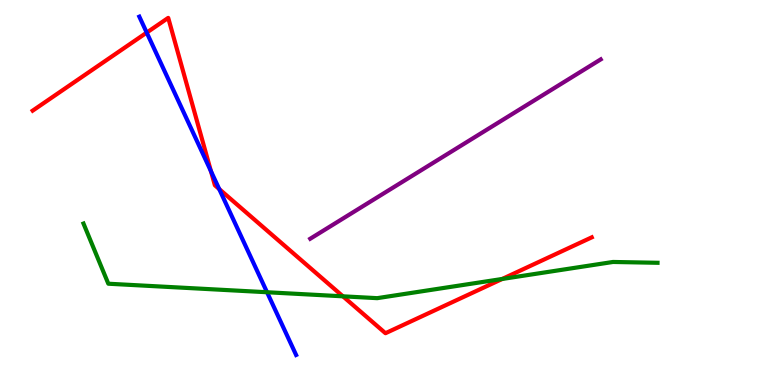[{'lines': ['blue', 'red'], 'intersections': [{'x': 1.89, 'y': 9.15}, {'x': 2.72, 'y': 5.55}, {'x': 2.83, 'y': 5.09}]}, {'lines': ['green', 'red'], 'intersections': [{'x': 4.42, 'y': 2.3}, {'x': 6.48, 'y': 2.75}]}, {'lines': ['purple', 'red'], 'intersections': []}, {'lines': ['blue', 'green'], 'intersections': [{'x': 3.45, 'y': 2.41}]}, {'lines': ['blue', 'purple'], 'intersections': []}, {'lines': ['green', 'purple'], 'intersections': []}]